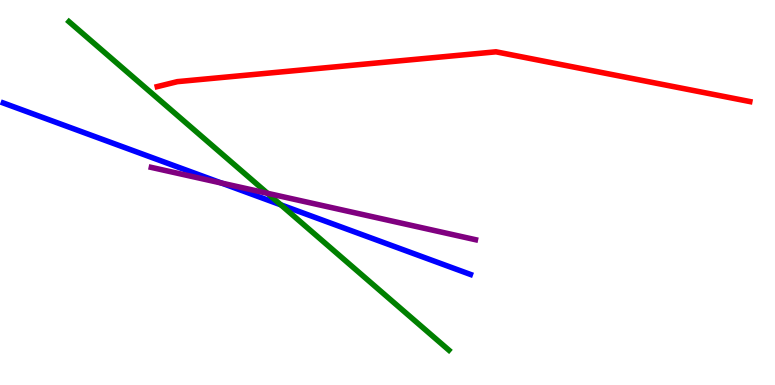[{'lines': ['blue', 'red'], 'intersections': []}, {'lines': ['green', 'red'], 'intersections': []}, {'lines': ['purple', 'red'], 'intersections': []}, {'lines': ['blue', 'green'], 'intersections': [{'x': 3.62, 'y': 4.68}]}, {'lines': ['blue', 'purple'], 'intersections': [{'x': 2.86, 'y': 5.25}]}, {'lines': ['green', 'purple'], 'intersections': [{'x': 3.45, 'y': 4.98}]}]